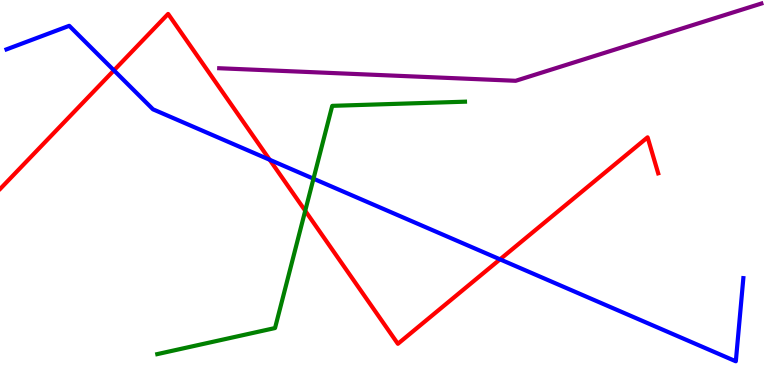[{'lines': ['blue', 'red'], 'intersections': [{'x': 1.47, 'y': 8.17}, {'x': 3.48, 'y': 5.85}, {'x': 6.45, 'y': 3.26}]}, {'lines': ['green', 'red'], 'intersections': [{'x': 3.94, 'y': 4.53}]}, {'lines': ['purple', 'red'], 'intersections': []}, {'lines': ['blue', 'green'], 'intersections': [{'x': 4.04, 'y': 5.36}]}, {'lines': ['blue', 'purple'], 'intersections': []}, {'lines': ['green', 'purple'], 'intersections': []}]